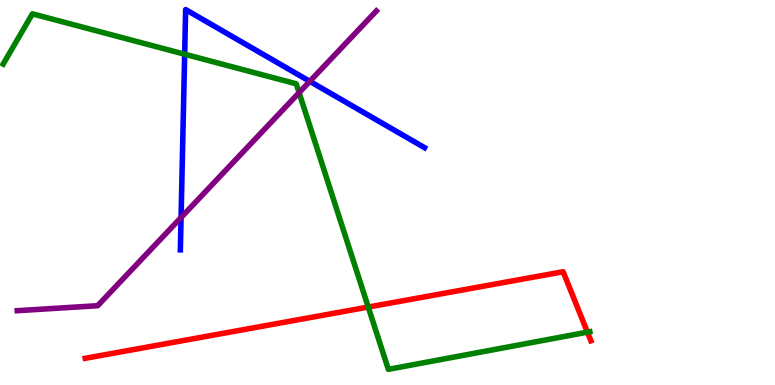[{'lines': ['blue', 'red'], 'intersections': []}, {'lines': ['green', 'red'], 'intersections': [{'x': 4.75, 'y': 2.02}, {'x': 7.58, 'y': 1.37}]}, {'lines': ['purple', 'red'], 'intersections': []}, {'lines': ['blue', 'green'], 'intersections': [{'x': 2.38, 'y': 8.59}]}, {'lines': ['blue', 'purple'], 'intersections': [{'x': 2.34, 'y': 4.35}, {'x': 4.0, 'y': 7.89}]}, {'lines': ['green', 'purple'], 'intersections': [{'x': 3.86, 'y': 7.59}]}]